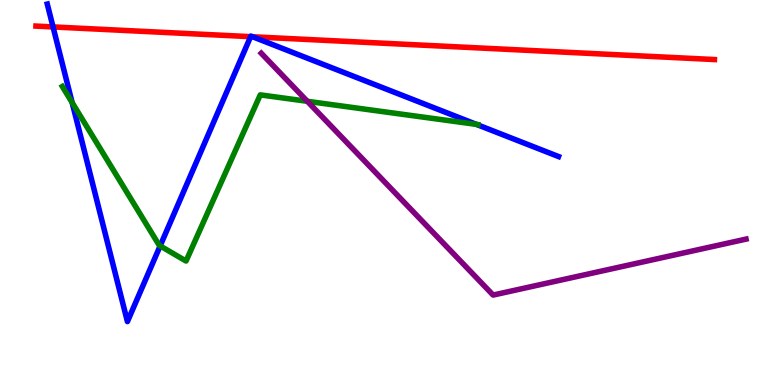[{'lines': ['blue', 'red'], 'intersections': [{'x': 0.684, 'y': 9.3}, {'x': 3.23, 'y': 9.05}, {'x': 3.26, 'y': 9.04}]}, {'lines': ['green', 'red'], 'intersections': []}, {'lines': ['purple', 'red'], 'intersections': []}, {'lines': ['blue', 'green'], 'intersections': [{'x': 0.931, 'y': 7.34}, {'x': 2.07, 'y': 3.61}, {'x': 6.15, 'y': 6.77}]}, {'lines': ['blue', 'purple'], 'intersections': []}, {'lines': ['green', 'purple'], 'intersections': [{'x': 3.97, 'y': 7.37}]}]